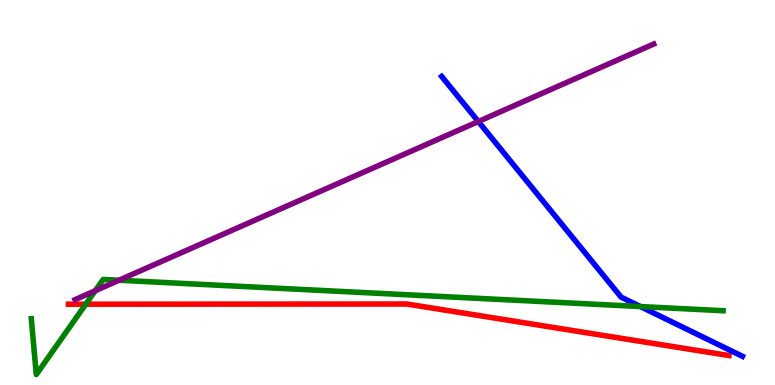[{'lines': ['blue', 'red'], 'intersections': []}, {'lines': ['green', 'red'], 'intersections': [{'x': 1.11, 'y': 2.1}]}, {'lines': ['purple', 'red'], 'intersections': []}, {'lines': ['blue', 'green'], 'intersections': [{'x': 8.26, 'y': 2.04}]}, {'lines': ['blue', 'purple'], 'intersections': [{'x': 6.17, 'y': 6.84}]}, {'lines': ['green', 'purple'], 'intersections': [{'x': 1.23, 'y': 2.45}, {'x': 1.54, 'y': 2.72}]}]